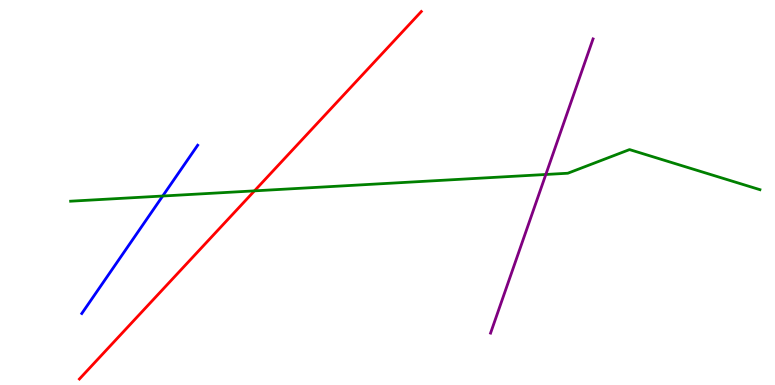[{'lines': ['blue', 'red'], 'intersections': []}, {'lines': ['green', 'red'], 'intersections': [{'x': 3.28, 'y': 5.04}]}, {'lines': ['purple', 'red'], 'intersections': []}, {'lines': ['blue', 'green'], 'intersections': [{'x': 2.1, 'y': 4.91}]}, {'lines': ['blue', 'purple'], 'intersections': []}, {'lines': ['green', 'purple'], 'intersections': [{'x': 7.04, 'y': 5.47}]}]